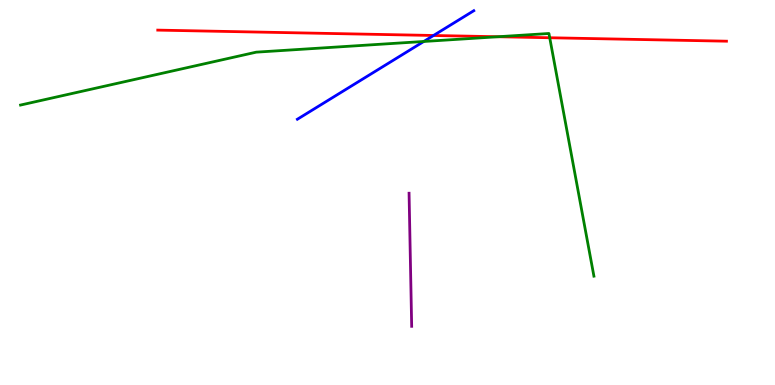[{'lines': ['blue', 'red'], 'intersections': [{'x': 5.59, 'y': 9.08}]}, {'lines': ['green', 'red'], 'intersections': [{'x': 6.43, 'y': 9.05}, {'x': 7.09, 'y': 9.02}]}, {'lines': ['purple', 'red'], 'intersections': []}, {'lines': ['blue', 'green'], 'intersections': [{'x': 5.47, 'y': 8.92}]}, {'lines': ['blue', 'purple'], 'intersections': []}, {'lines': ['green', 'purple'], 'intersections': []}]